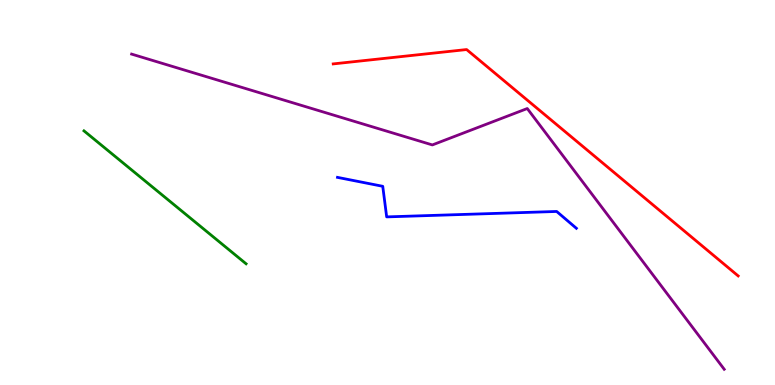[{'lines': ['blue', 'red'], 'intersections': []}, {'lines': ['green', 'red'], 'intersections': []}, {'lines': ['purple', 'red'], 'intersections': []}, {'lines': ['blue', 'green'], 'intersections': []}, {'lines': ['blue', 'purple'], 'intersections': []}, {'lines': ['green', 'purple'], 'intersections': []}]